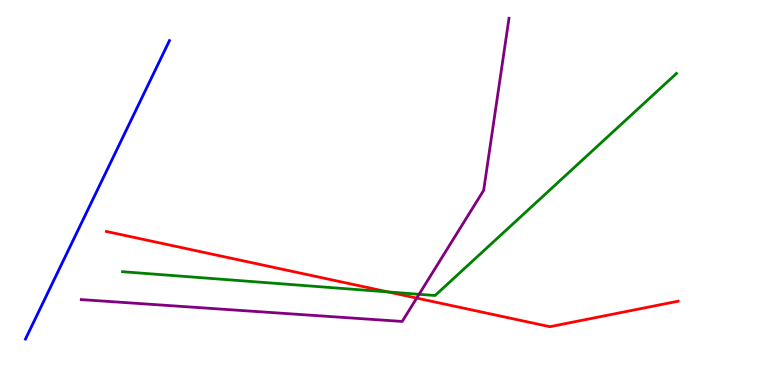[{'lines': ['blue', 'red'], 'intersections': []}, {'lines': ['green', 'red'], 'intersections': [{'x': 5.01, 'y': 2.42}]}, {'lines': ['purple', 'red'], 'intersections': [{'x': 5.38, 'y': 2.26}]}, {'lines': ['blue', 'green'], 'intersections': []}, {'lines': ['blue', 'purple'], 'intersections': []}, {'lines': ['green', 'purple'], 'intersections': [{'x': 5.41, 'y': 2.36}]}]